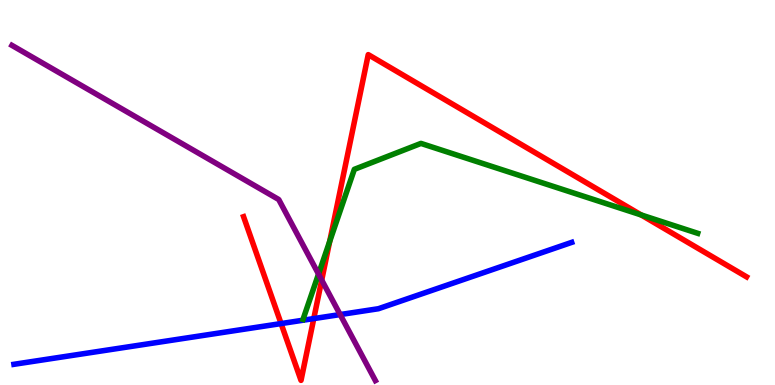[{'lines': ['blue', 'red'], 'intersections': [{'x': 3.63, 'y': 1.6}, {'x': 4.05, 'y': 1.73}]}, {'lines': ['green', 'red'], 'intersections': [{'x': 4.25, 'y': 3.73}, {'x': 8.27, 'y': 4.42}]}, {'lines': ['purple', 'red'], 'intersections': [{'x': 4.15, 'y': 2.73}]}, {'lines': ['blue', 'green'], 'intersections': []}, {'lines': ['blue', 'purple'], 'intersections': [{'x': 4.39, 'y': 1.83}]}, {'lines': ['green', 'purple'], 'intersections': [{'x': 4.11, 'y': 2.88}]}]